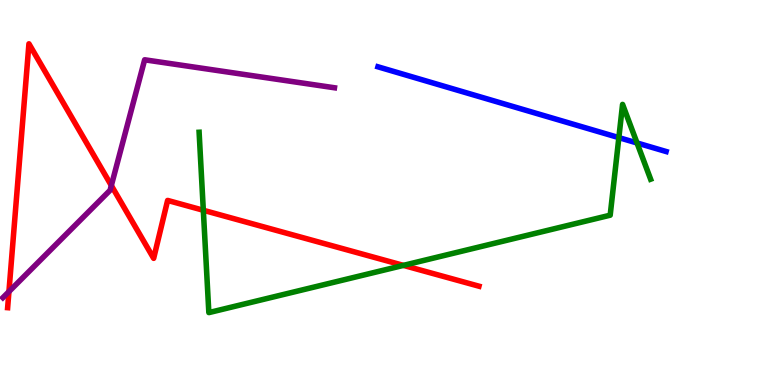[{'lines': ['blue', 'red'], 'intersections': []}, {'lines': ['green', 'red'], 'intersections': [{'x': 2.62, 'y': 4.54}, {'x': 5.21, 'y': 3.11}]}, {'lines': ['purple', 'red'], 'intersections': [{'x': 0.115, 'y': 2.43}, {'x': 1.44, 'y': 5.18}]}, {'lines': ['blue', 'green'], 'intersections': [{'x': 7.99, 'y': 6.43}, {'x': 8.22, 'y': 6.29}]}, {'lines': ['blue', 'purple'], 'intersections': []}, {'lines': ['green', 'purple'], 'intersections': []}]